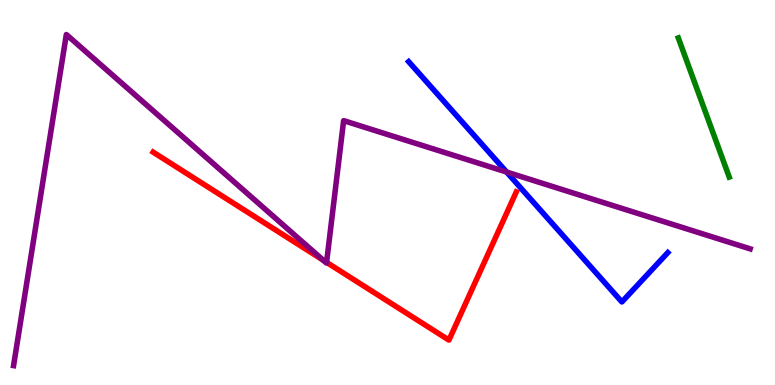[{'lines': ['blue', 'red'], 'intersections': []}, {'lines': ['green', 'red'], 'intersections': []}, {'lines': ['purple', 'red'], 'intersections': [{'x': 4.17, 'y': 3.24}, {'x': 4.21, 'y': 3.19}]}, {'lines': ['blue', 'green'], 'intersections': []}, {'lines': ['blue', 'purple'], 'intersections': [{'x': 6.54, 'y': 5.53}]}, {'lines': ['green', 'purple'], 'intersections': []}]